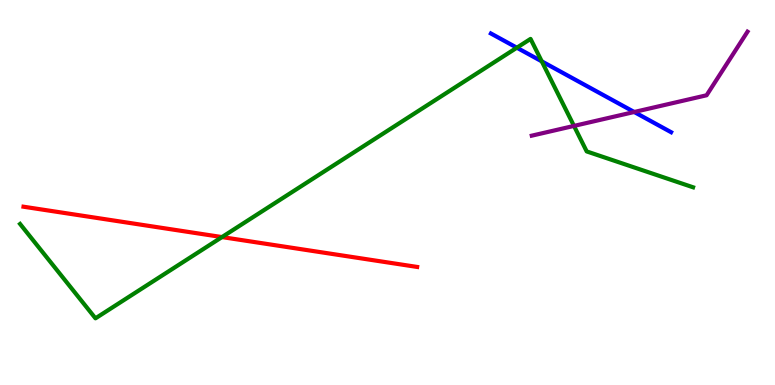[{'lines': ['blue', 'red'], 'intersections': []}, {'lines': ['green', 'red'], 'intersections': [{'x': 2.86, 'y': 3.84}]}, {'lines': ['purple', 'red'], 'intersections': []}, {'lines': ['blue', 'green'], 'intersections': [{'x': 6.67, 'y': 8.76}, {'x': 6.99, 'y': 8.41}]}, {'lines': ['blue', 'purple'], 'intersections': [{'x': 8.18, 'y': 7.09}]}, {'lines': ['green', 'purple'], 'intersections': [{'x': 7.41, 'y': 6.73}]}]